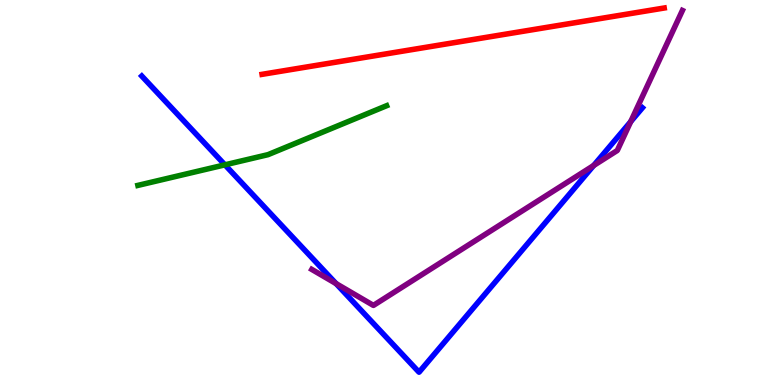[{'lines': ['blue', 'red'], 'intersections': []}, {'lines': ['green', 'red'], 'intersections': []}, {'lines': ['purple', 'red'], 'intersections': []}, {'lines': ['blue', 'green'], 'intersections': [{'x': 2.9, 'y': 5.72}]}, {'lines': ['blue', 'purple'], 'intersections': [{'x': 4.34, 'y': 2.63}, {'x': 7.66, 'y': 5.7}, {'x': 8.14, 'y': 6.84}]}, {'lines': ['green', 'purple'], 'intersections': []}]